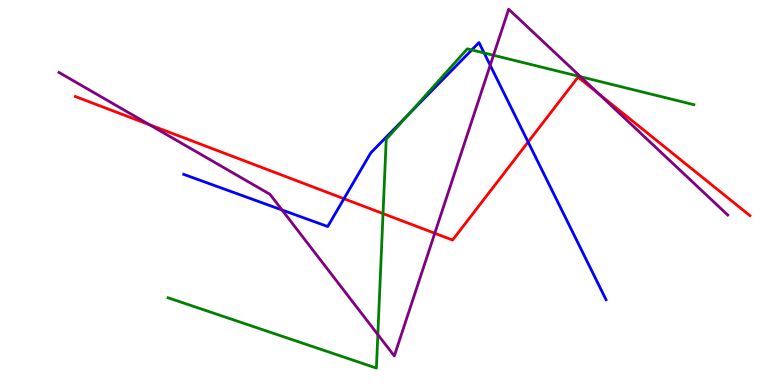[{'lines': ['blue', 'red'], 'intersections': [{'x': 4.44, 'y': 4.84}, {'x': 6.81, 'y': 6.31}]}, {'lines': ['green', 'red'], 'intersections': [{'x': 4.94, 'y': 4.45}]}, {'lines': ['purple', 'red'], 'intersections': [{'x': 1.93, 'y': 6.76}, {'x': 5.61, 'y': 3.94}, {'x': 7.73, 'y': 7.56}]}, {'lines': ['blue', 'green'], 'intersections': [{'x': 5.27, 'y': 7.03}, {'x': 6.09, 'y': 8.7}, {'x': 6.25, 'y': 8.62}]}, {'lines': ['blue', 'purple'], 'intersections': [{'x': 3.64, 'y': 4.55}, {'x': 6.33, 'y': 8.31}]}, {'lines': ['green', 'purple'], 'intersections': [{'x': 4.88, 'y': 1.31}, {'x': 6.37, 'y': 8.56}, {'x': 7.49, 'y': 8.01}]}]